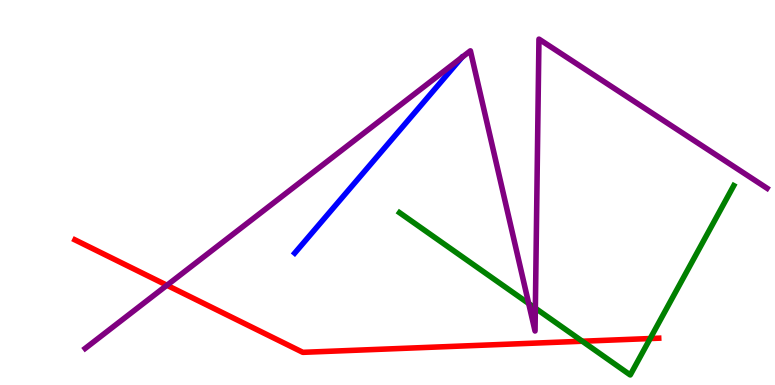[{'lines': ['blue', 'red'], 'intersections': []}, {'lines': ['green', 'red'], 'intersections': [{'x': 7.51, 'y': 1.14}, {'x': 8.39, 'y': 1.21}]}, {'lines': ['purple', 'red'], 'intersections': [{'x': 2.15, 'y': 2.59}]}, {'lines': ['blue', 'green'], 'intersections': []}, {'lines': ['blue', 'purple'], 'intersections': []}, {'lines': ['green', 'purple'], 'intersections': [{'x': 6.82, 'y': 2.12}, {'x': 6.91, 'y': 1.99}]}]